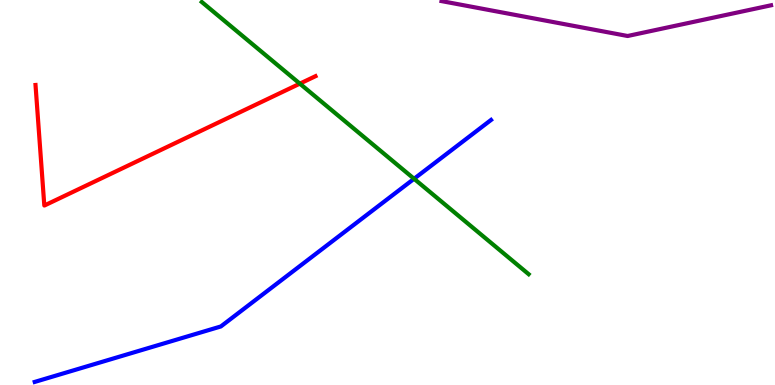[{'lines': ['blue', 'red'], 'intersections': []}, {'lines': ['green', 'red'], 'intersections': [{'x': 3.87, 'y': 7.83}]}, {'lines': ['purple', 'red'], 'intersections': []}, {'lines': ['blue', 'green'], 'intersections': [{'x': 5.34, 'y': 5.36}]}, {'lines': ['blue', 'purple'], 'intersections': []}, {'lines': ['green', 'purple'], 'intersections': []}]